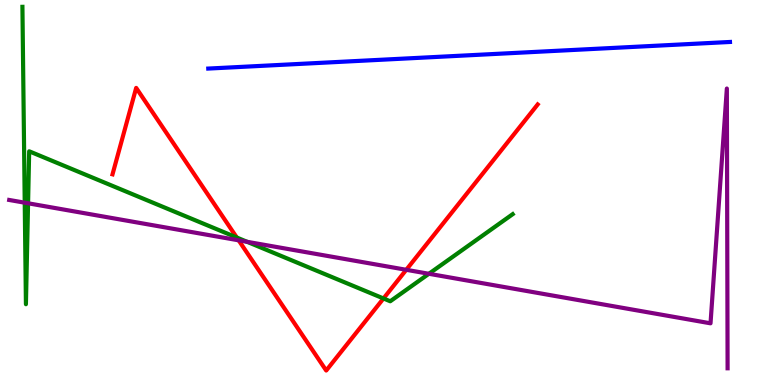[{'lines': ['blue', 'red'], 'intersections': []}, {'lines': ['green', 'red'], 'intersections': [{'x': 3.06, 'y': 3.83}, {'x': 4.95, 'y': 2.25}]}, {'lines': ['purple', 'red'], 'intersections': [{'x': 3.08, 'y': 3.76}, {'x': 5.24, 'y': 2.99}]}, {'lines': ['blue', 'green'], 'intersections': []}, {'lines': ['blue', 'purple'], 'intersections': []}, {'lines': ['green', 'purple'], 'intersections': [{'x': 0.319, 'y': 4.74}, {'x': 0.362, 'y': 4.72}, {'x': 3.19, 'y': 3.72}, {'x': 5.53, 'y': 2.89}]}]